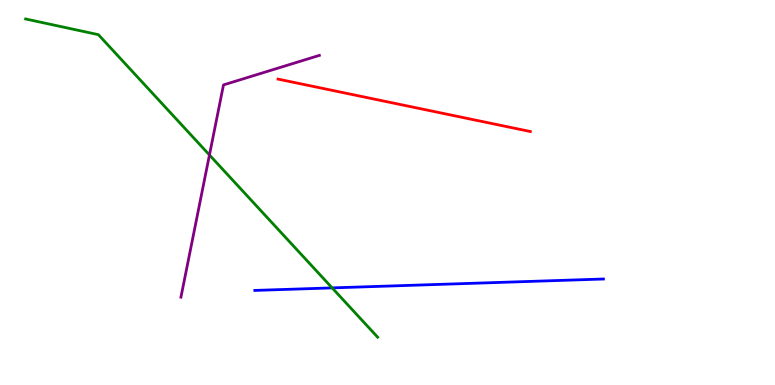[{'lines': ['blue', 'red'], 'intersections': []}, {'lines': ['green', 'red'], 'intersections': []}, {'lines': ['purple', 'red'], 'intersections': []}, {'lines': ['blue', 'green'], 'intersections': [{'x': 4.29, 'y': 2.52}]}, {'lines': ['blue', 'purple'], 'intersections': []}, {'lines': ['green', 'purple'], 'intersections': [{'x': 2.7, 'y': 5.97}]}]